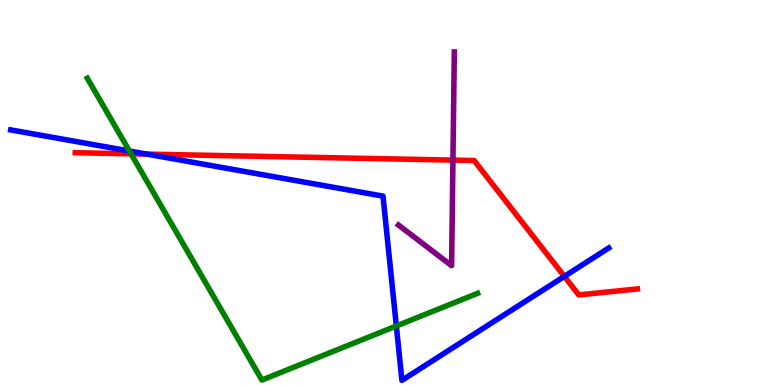[{'lines': ['blue', 'red'], 'intersections': [{'x': 1.89, 'y': 6.0}, {'x': 7.28, 'y': 2.82}]}, {'lines': ['green', 'red'], 'intersections': [{'x': 1.69, 'y': 6.0}]}, {'lines': ['purple', 'red'], 'intersections': [{'x': 5.84, 'y': 5.84}]}, {'lines': ['blue', 'green'], 'intersections': [{'x': 1.67, 'y': 6.08}, {'x': 5.11, 'y': 1.53}]}, {'lines': ['blue', 'purple'], 'intersections': []}, {'lines': ['green', 'purple'], 'intersections': []}]